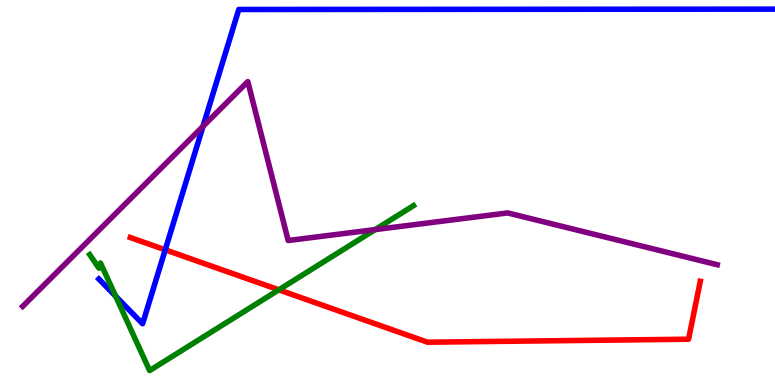[{'lines': ['blue', 'red'], 'intersections': [{'x': 2.13, 'y': 3.51}]}, {'lines': ['green', 'red'], 'intersections': [{'x': 3.6, 'y': 2.47}]}, {'lines': ['purple', 'red'], 'intersections': []}, {'lines': ['blue', 'green'], 'intersections': [{'x': 1.49, 'y': 2.31}]}, {'lines': ['blue', 'purple'], 'intersections': [{'x': 2.62, 'y': 6.72}]}, {'lines': ['green', 'purple'], 'intersections': [{'x': 4.84, 'y': 4.04}]}]